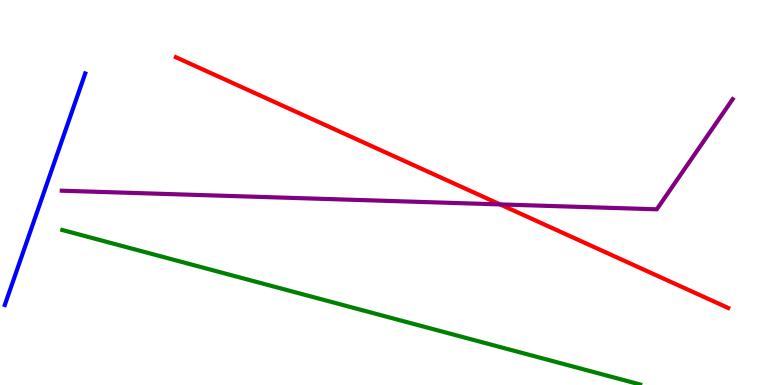[{'lines': ['blue', 'red'], 'intersections': []}, {'lines': ['green', 'red'], 'intersections': []}, {'lines': ['purple', 'red'], 'intersections': [{'x': 6.45, 'y': 4.69}]}, {'lines': ['blue', 'green'], 'intersections': []}, {'lines': ['blue', 'purple'], 'intersections': []}, {'lines': ['green', 'purple'], 'intersections': []}]